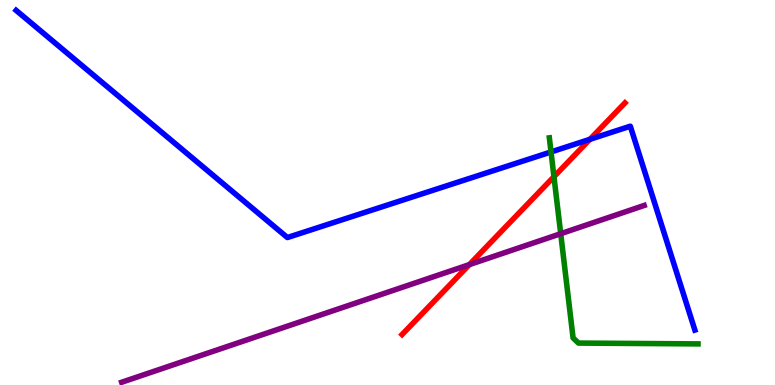[{'lines': ['blue', 'red'], 'intersections': [{'x': 7.61, 'y': 6.38}]}, {'lines': ['green', 'red'], 'intersections': [{'x': 7.15, 'y': 5.41}]}, {'lines': ['purple', 'red'], 'intersections': [{'x': 6.06, 'y': 3.13}]}, {'lines': ['blue', 'green'], 'intersections': [{'x': 7.11, 'y': 6.05}]}, {'lines': ['blue', 'purple'], 'intersections': []}, {'lines': ['green', 'purple'], 'intersections': [{'x': 7.24, 'y': 3.93}]}]